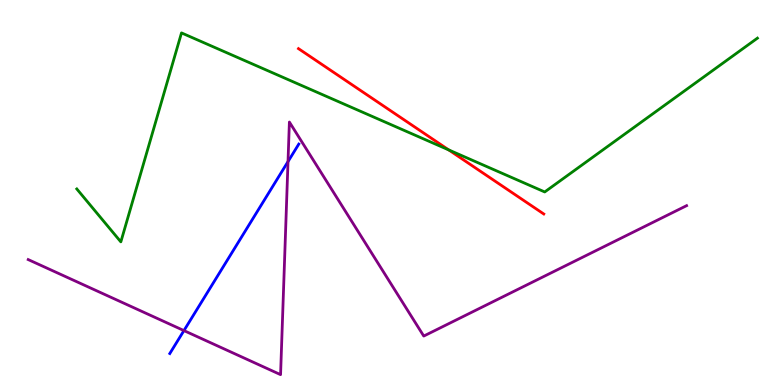[{'lines': ['blue', 'red'], 'intersections': []}, {'lines': ['green', 'red'], 'intersections': [{'x': 5.79, 'y': 6.11}]}, {'lines': ['purple', 'red'], 'intersections': []}, {'lines': ['blue', 'green'], 'intersections': []}, {'lines': ['blue', 'purple'], 'intersections': [{'x': 2.37, 'y': 1.41}, {'x': 3.72, 'y': 5.8}]}, {'lines': ['green', 'purple'], 'intersections': []}]